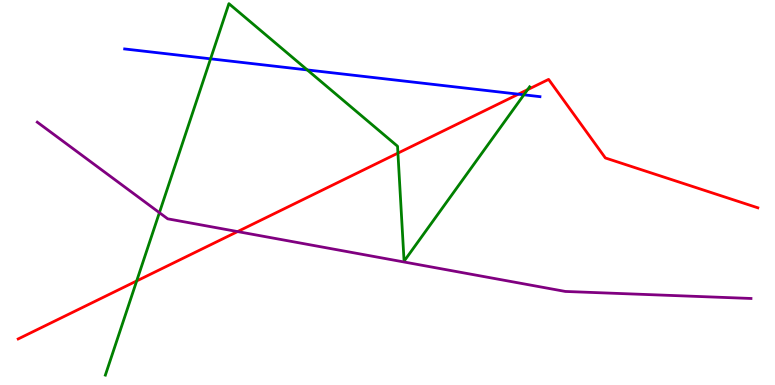[{'lines': ['blue', 'red'], 'intersections': [{'x': 6.69, 'y': 7.55}]}, {'lines': ['green', 'red'], 'intersections': [{'x': 1.76, 'y': 2.7}, {'x': 5.13, 'y': 6.02}, {'x': 6.81, 'y': 7.67}]}, {'lines': ['purple', 'red'], 'intersections': [{'x': 3.07, 'y': 3.98}]}, {'lines': ['blue', 'green'], 'intersections': [{'x': 2.72, 'y': 8.47}, {'x': 3.97, 'y': 8.18}, {'x': 6.76, 'y': 7.54}]}, {'lines': ['blue', 'purple'], 'intersections': []}, {'lines': ['green', 'purple'], 'intersections': [{'x': 2.06, 'y': 4.48}]}]